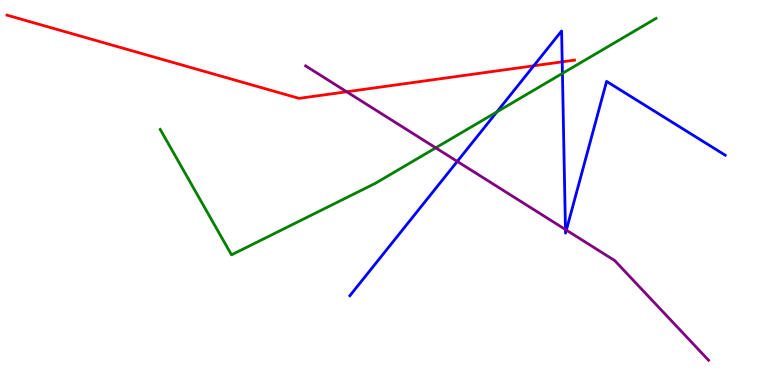[{'lines': ['blue', 'red'], 'intersections': [{'x': 6.89, 'y': 8.29}, {'x': 7.25, 'y': 8.39}]}, {'lines': ['green', 'red'], 'intersections': []}, {'lines': ['purple', 'red'], 'intersections': [{'x': 4.47, 'y': 7.62}]}, {'lines': ['blue', 'green'], 'intersections': [{'x': 6.41, 'y': 7.09}, {'x': 7.26, 'y': 8.09}]}, {'lines': ['blue', 'purple'], 'intersections': [{'x': 5.9, 'y': 5.81}, {'x': 7.3, 'y': 4.04}, {'x': 7.31, 'y': 4.02}]}, {'lines': ['green', 'purple'], 'intersections': [{'x': 5.62, 'y': 6.16}]}]